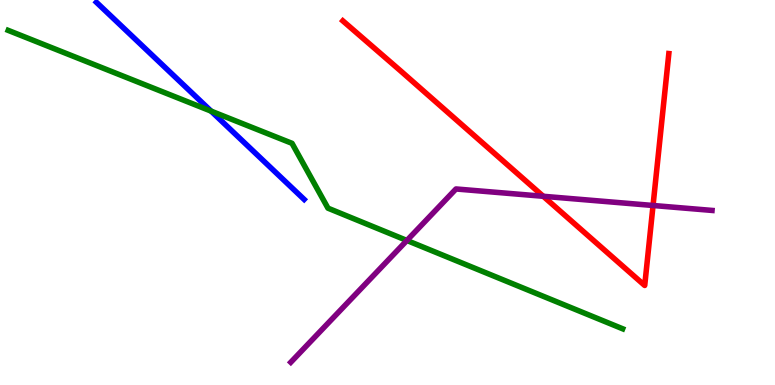[{'lines': ['blue', 'red'], 'intersections': []}, {'lines': ['green', 'red'], 'intersections': []}, {'lines': ['purple', 'red'], 'intersections': [{'x': 7.01, 'y': 4.9}, {'x': 8.43, 'y': 4.66}]}, {'lines': ['blue', 'green'], 'intersections': [{'x': 2.72, 'y': 7.11}]}, {'lines': ['blue', 'purple'], 'intersections': []}, {'lines': ['green', 'purple'], 'intersections': [{'x': 5.25, 'y': 3.75}]}]